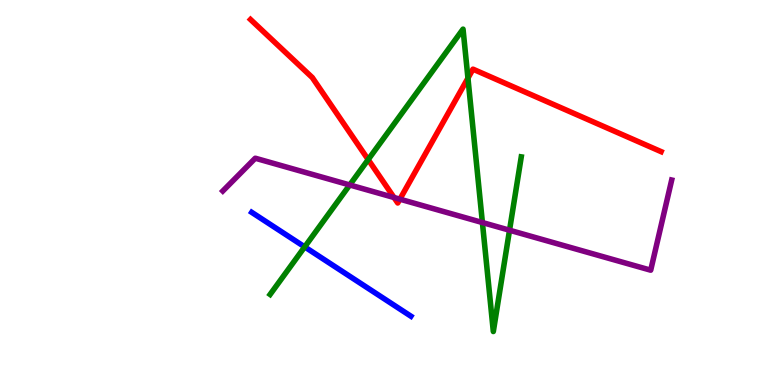[{'lines': ['blue', 'red'], 'intersections': []}, {'lines': ['green', 'red'], 'intersections': [{'x': 4.75, 'y': 5.85}, {'x': 6.04, 'y': 7.97}]}, {'lines': ['purple', 'red'], 'intersections': [{'x': 5.08, 'y': 4.87}, {'x': 5.16, 'y': 4.83}]}, {'lines': ['blue', 'green'], 'intersections': [{'x': 3.93, 'y': 3.59}]}, {'lines': ['blue', 'purple'], 'intersections': []}, {'lines': ['green', 'purple'], 'intersections': [{'x': 4.51, 'y': 5.2}, {'x': 6.22, 'y': 4.22}, {'x': 6.57, 'y': 4.02}]}]